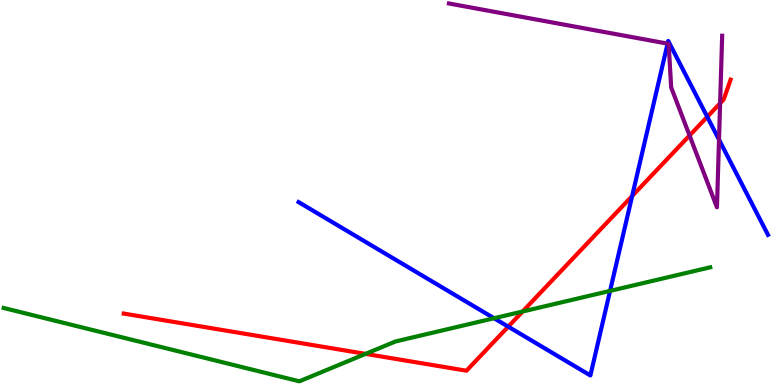[{'lines': ['blue', 'red'], 'intersections': [{'x': 6.56, 'y': 1.52}, {'x': 8.16, 'y': 4.91}, {'x': 9.13, 'y': 6.97}]}, {'lines': ['green', 'red'], 'intersections': [{'x': 4.72, 'y': 0.808}, {'x': 6.74, 'y': 1.91}]}, {'lines': ['purple', 'red'], 'intersections': [{'x': 8.9, 'y': 6.48}, {'x': 9.29, 'y': 7.32}]}, {'lines': ['blue', 'green'], 'intersections': [{'x': 6.38, 'y': 1.73}, {'x': 7.87, 'y': 2.44}]}, {'lines': ['blue', 'purple'], 'intersections': [{'x': 8.61, 'y': 8.87}, {'x': 9.28, 'y': 6.37}]}, {'lines': ['green', 'purple'], 'intersections': []}]